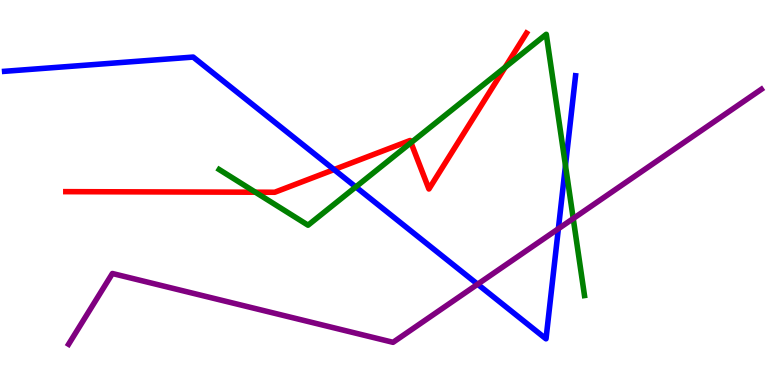[{'lines': ['blue', 'red'], 'intersections': [{'x': 4.31, 'y': 5.6}]}, {'lines': ['green', 'red'], 'intersections': [{'x': 3.3, 'y': 5.01}, {'x': 5.3, 'y': 6.29}, {'x': 6.52, 'y': 8.25}]}, {'lines': ['purple', 'red'], 'intersections': []}, {'lines': ['blue', 'green'], 'intersections': [{'x': 4.59, 'y': 5.14}, {'x': 7.3, 'y': 5.7}]}, {'lines': ['blue', 'purple'], 'intersections': [{'x': 6.16, 'y': 2.62}, {'x': 7.2, 'y': 4.06}]}, {'lines': ['green', 'purple'], 'intersections': [{'x': 7.4, 'y': 4.32}]}]